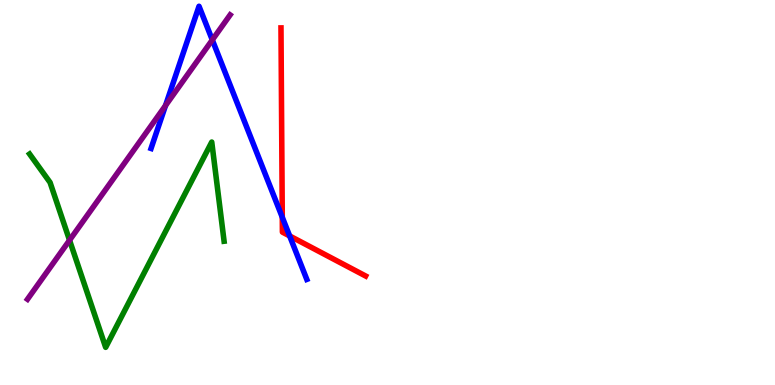[{'lines': ['blue', 'red'], 'intersections': [{'x': 3.64, 'y': 4.36}, {'x': 3.74, 'y': 3.87}]}, {'lines': ['green', 'red'], 'intersections': []}, {'lines': ['purple', 'red'], 'intersections': []}, {'lines': ['blue', 'green'], 'intersections': []}, {'lines': ['blue', 'purple'], 'intersections': [{'x': 2.14, 'y': 7.26}, {'x': 2.74, 'y': 8.96}]}, {'lines': ['green', 'purple'], 'intersections': [{'x': 0.897, 'y': 3.76}]}]